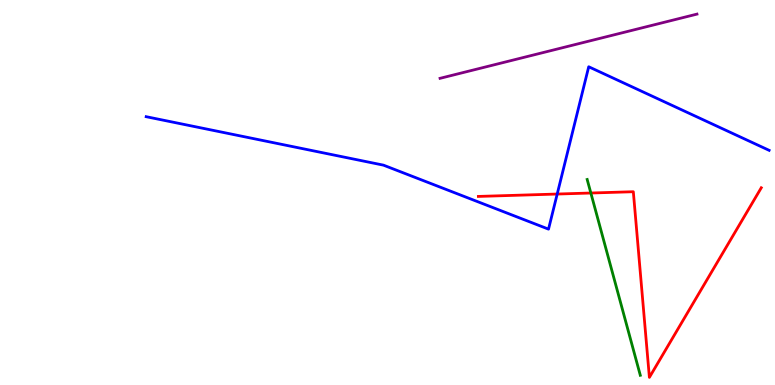[{'lines': ['blue', 'red'], 'intersections': [{'x': 7.19, 'y': 4.96}]}, {'lines': ['green', 'red'], 'intersections': [{'x': 7.62, 'y': 4.99}]}, {'lines': ['purple', 'red'], 'intersections': []}, {'lines': ['blue', 'green'], 'intersections': []}, {'lines': ['blue', 'purple'], 'intersections': []}, {'lines': ['green', 'purple'], 'intersections': []}]